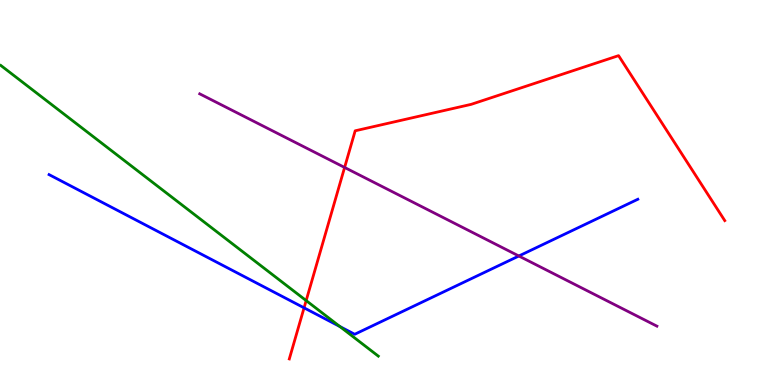[{'lines': ['blue', 'red'], 'intersections': [{'x': 3.92, 'y': 2.0}]}, {'lines': ['green', 'red'], 'intersections': [{'x': 3.95, 'y': 2.19}]}, {'lines': ['purple', 'red'], 'intersections': [{'x': 4.45, 'y': 5.65}]}, {'lines': ['blue', 'green'], 'intersections': [{'x': 4.39, 'y': 1.52}]}, {'lines': ['blue', 'purple'], 'intersections': [{'x': 6.69, 'y': 3.35}]}, {'lines': ['green', 'purple'], 'intersections': []}]